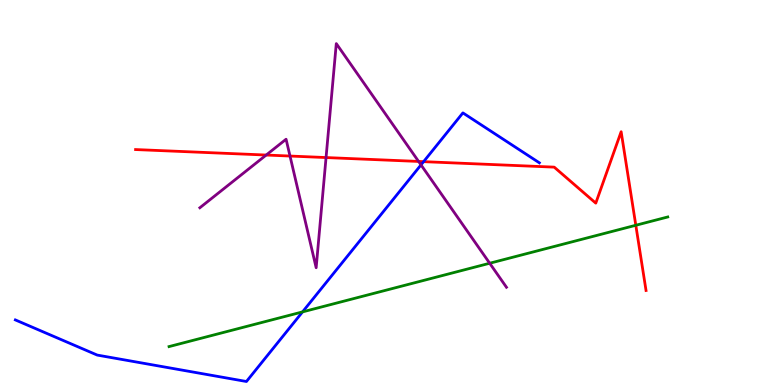[{'lines': ['blue', 'red'], 'intersections': [{'x': 5.47, 'y': 5.8}]}, {'lines': ['green', 'red'], 'intersections': [{'x': 8.2, 'y': 4.15}]}, {'lines': ['purple', 'red'], 'intersections': [{'x': 3.43, 'y': 5.97}, {'x': 3.74, 'y': 5.95}, {'x': 4.21, 'y': 5.91}, {'x': 5.4, 'y': 5.81}]}, {'lines': ['blue', 'green'], 'intersections': [{'x': 3.9, 'y': 1.9}]}, {'lines': ['blue', 'purple'], 'intersections': [{'x': 5.43, 'y': 5.72}]}, {'lines': ['green', 'purple'], 'intersections': [{'x': 6.32, 'y': 3.16}]}]